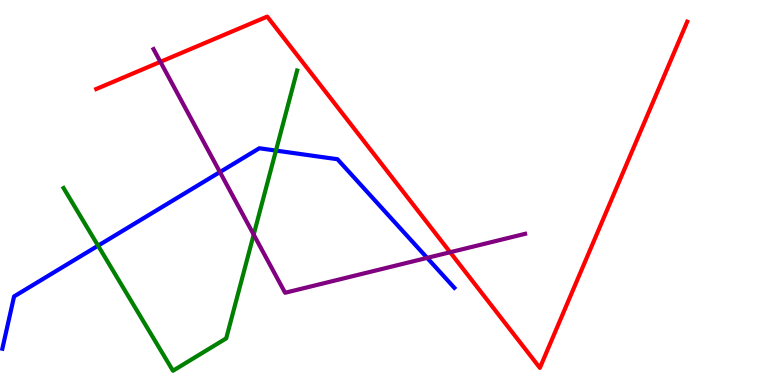[{'lines': ['blue', 'red'], 'intersections': []}, {'lines': ['green', 'red'], 'intersections': []}, {'lines': ['purple', 'red'], 'intersections': [{'x': 2.07, 'y': 8.39}, {'x': 5.81, 'y': 3.45}]}, {'lines': ['blue', 'green'], 'intersections': [{'x': 1.27, 'y': 3.62}, {'x': 3.56, 'y': 6.09}]}, {'lines': ['blue', 'purple'], 'intersections': [{'x': 2.84, 'y': 5.53}, {'x': 5.51, 'y': 3.3}]}, {'lines': ['green', 'purple'], 'intersections': [{'x': 3.27, 'y': 3.91}]}]